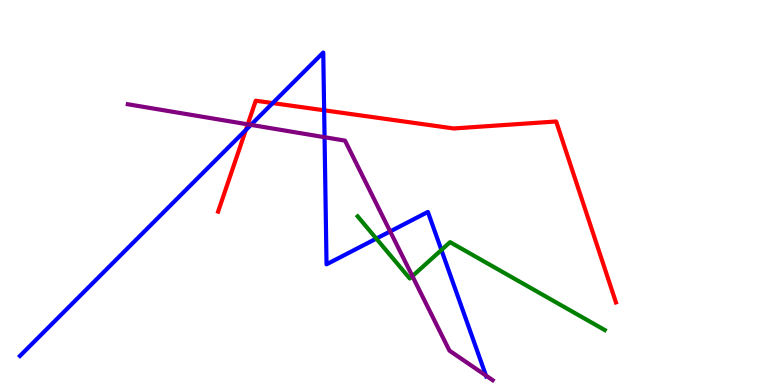[{'lines': ['blue', 'red'], 'intersections': [{'x': 3.17, 'y': 6.62}, {'x': 3.52, 'y': 7.32}, {'x': 4.18, 'y': 7.14}]}, {'lines': ['green', 'red'], 'intersections': []}, {'lines': ['purple', 'red'], 'intersections': [{'x': 3.2, 'y': 6.77}]}, {'lines': ['blue', 'green'], 'intersections': [{'x': 4.86, 'y': 3.8}, {'x': 5.7, 'y': 3.51}]}, {'lines': ['blue', 'purple'], 'intersections': [{'x': 3.24, 'y': 6.76}, {'x': 4.19, 'y': 6.44}, {'x': 5.03, 'y': 3.99}, {'x': 6.27, 'y': 0.245}]}, {'lines': ['green', 'purple'], 'intersections': [{'x': 5.32, 'y': 2.83}]}]